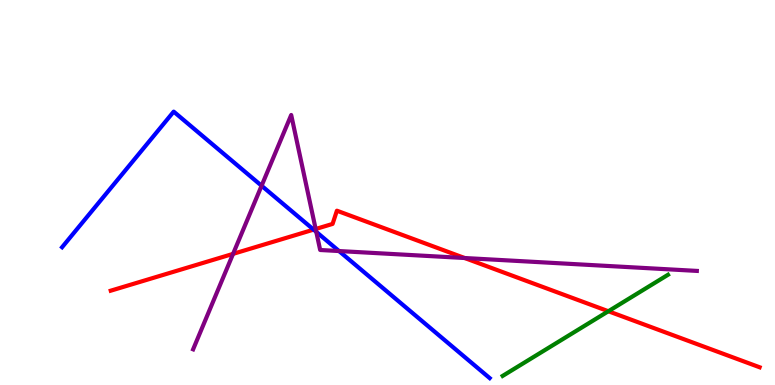[{'lines': ['blue', 'red'], 'intersections': [{'x': 4.05, 'y': 4.04}]}, {'lines': ['green', 'red'], 'intersections': [{'x': 7.85, 'y': 1.92}]}, {'lines': ['purple', 'red'], 'intersections': [{'x': 3.01, 'y': 3.41}, {'x': 4.07, 'y': 4.05}, {'x': 6.0, 'y': 3.3}]}, {'lines': ['blue', 'green'], 'intersections': []}, {'lines': ['blue', 'purple'], 'intersections': [{'x': 3.38, 'y': 5.18}, {'x': 4.08, 'y': 3.98}, {'x': 4.37, 'y': 3.48}]}, {'lines': ['green', 'purple'], 'intersections': []}]